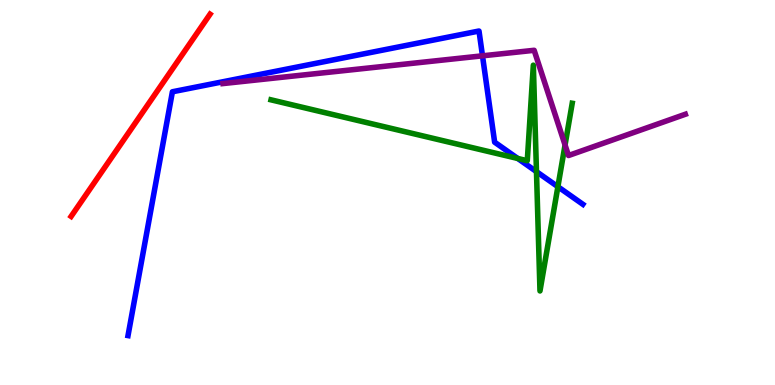[{'lines': ['blue', 'red'], 'intersections': []}, {'lines': ['green', 'red'], 'intersections': []}, {'lines': ['purple', 'red'], 'intersections': []}, {'lines': ['blue', 'green'], 'intersections': [{'x': 6.68, 'y': 5.88}, {'x': 6.92, 'y': 5.54}, {'x': 7.2, 'y': 5.15}]}, {'lines': ['blue', 'purple'], 'intersections': [{'x': 6.23, 'y': 8.55}]}, {'lines': ['green', 'purple'], 'intersections': [{'x': 7.29, 'y': 6.23}]}]